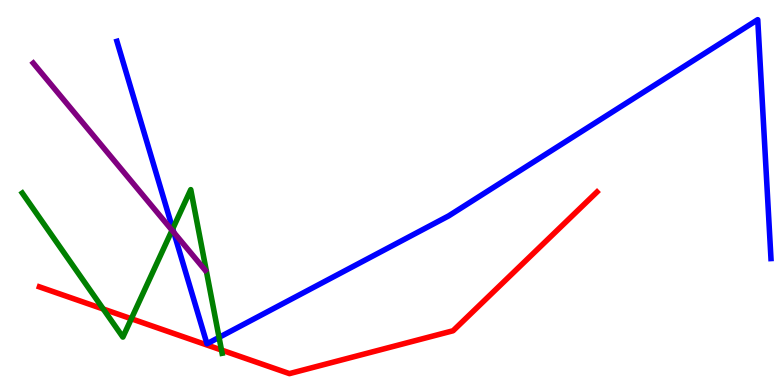[{'lines': ['blue', 'red'], 'intersections': []}, {'lines': ['green', 'red'], 'intersections': [{'x': 1.33, 'y': 1.97}, {'x': 1.69, 'y': 1.72}, {'x': 2.86, 'y': 0.908}]}, {'lines': ['purple', 'red'], 'intersections': []}, {'lines': ['blue', 'green'], 'intersections': [{'x': 2.23, 'y': 4.06}, {'x': 2.83, 'y': 1.24}]}, {'lines': ['blue', 'purple'], 'intersections': [{'x': 2.24, 'y': 3.96}]}, {'lines': ['green', 'purple'], 'intersections': [{'x': 2.22, 'y': 4.02}]}]